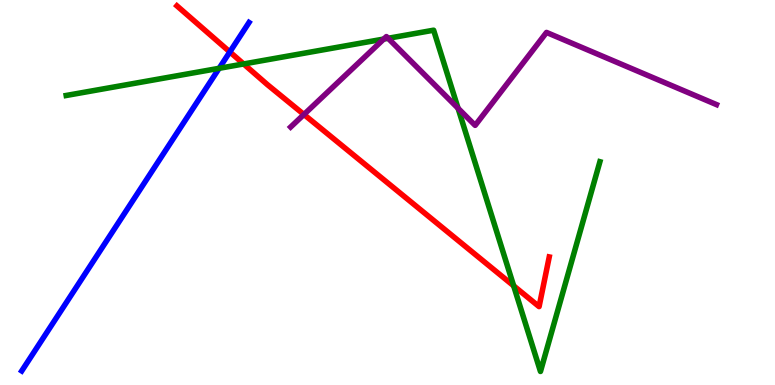[{'lines': ['blue', 'red'], 'intersections': [{'x': 2.97, 'y': 8.65}]}, {'lines': ['green', 'red'], 'intersections': [{'x': 3.14, 'y': 8.34}, {'x': 6.63, 'y': 2.58}]}, {'lines': ['purple', 'red'], 'intersections': [{'x': 3.92, 'y': 7.03}]}, {'lines': ['blue', 'green'], 'intersections': [{'x': 2.83, 'y': 8.23}]}, {'lines': ['blue', 'purple'], 'intersections': []}, {'lines': ['green', 'purple'], 'intersections': [{'x': 4.95, 'y': 8.99}, {'x': 5.01, 'y': 9.01}, {'x': 5.91, 'y': 7.19}]}]